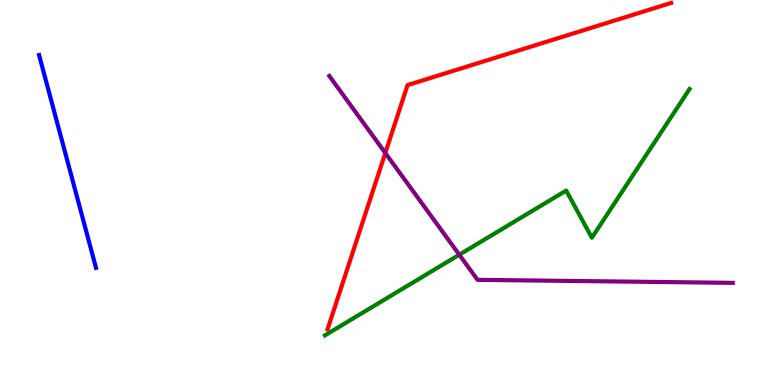[{'lines': ['blue', 'red'], 'intersections': []}, {'lines': ['green', 'red'], 'intersections': []}, {'lines': ['purple', 'red'], 'intersections': [{'x': 4.97, 'y': 6.03}]}, {'lines': ['blue', 'green'], 'intersections': []}, {'lines': ['blue', 'purple'], 'intersections': []}, {'lines': ['green', 'purple'], 'intersections': [{'x': 5.93, 'y': 3.38}]}]